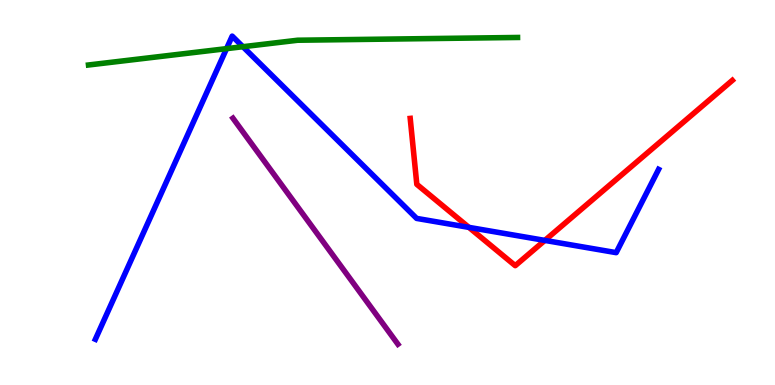[{'lines': ['blue', 'red'], 'intersections': [{'x': 6.05, 'y': 4.09}, {'x': 7.03, 'y': 3.76}]}, {'lines': ['green', 'red'], 'intersections': []}, {'lines': ['purple', 'red'], 'intersections': []}, {'lines': ['blue', 'green'], 'intersections': [{'x': 2.92, 'y': 8.74}, {'x': 3.13, 'y': 8.79}]}, {'lines': ['blue', 'purple'], 'intersections': []}, {'lines': ['green', 'purple'], 'intersections': []}]